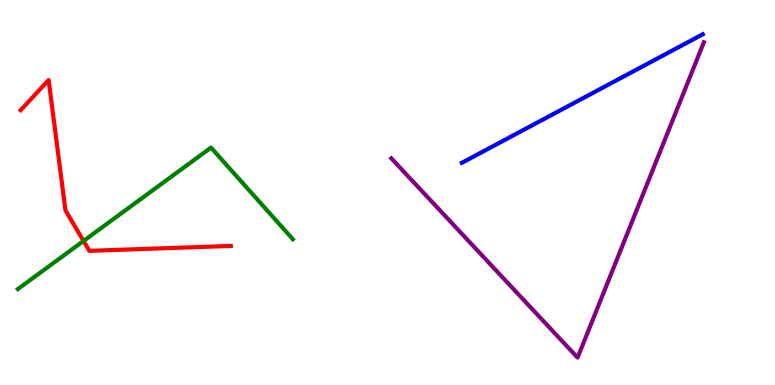[{'lines': ['blue', 'red'], 'intersections': []}, {'lines': ['green', 'red'], 'intersections': [{'x': 1.08, 'y': 3.74}]}, {'lines': ['purple', 'red'], 'intersections': []}, {'lines': ['blue', 'green'], 'intersections': []}, {'lines': ['blue', 'purple'], 'intersections': []}, {'lines': ['green', 'purple'], 'intersections': []}]